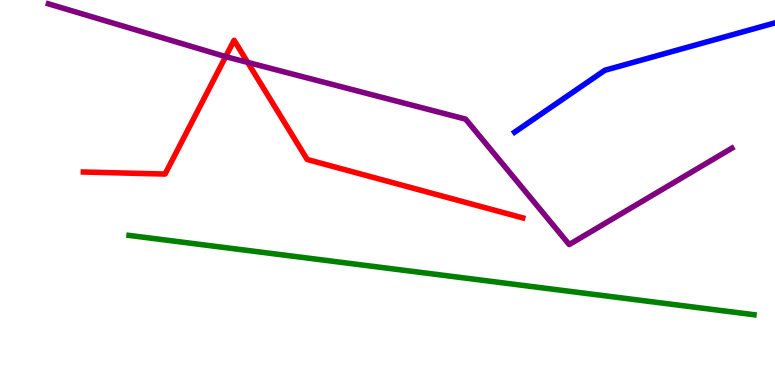[{'lines': ['blue', 'red'], 'intersections': []}, {'lines': ['green', 'red'], 'intersections': []}, {'lines': ['purple', 'red'], 'intersections': [{'x': 2.91, 'y': 8.53}, {'x': 3.2, 'y': 8.38}]}, {'lines': ['blue', 'green'], 'intersections': []}, {'lines': ['blue', 'purple'], 'intersections': []}, {'lines': ['green', 'purple'], 'intersections': []}]